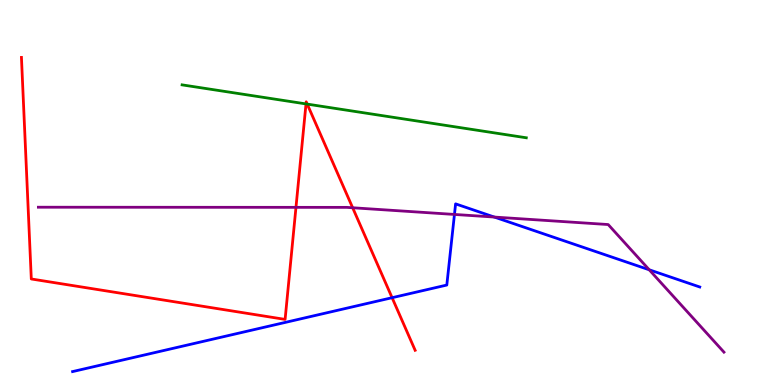[{'lines': ['blue', 'red'], 'intersections': [{'x': 5.06, 'y': 2.27}]}, {'lines': ['green', 'red'], 'intersections': [{'x': 3.95, 'y': 7.3}, {'x': 3.96, 'y': 7.3}]}, {'lines': ['purple', 'red'], 'intersections': [{'x': 3.82, 'y': 4.61}, {'x': 4.55, 'y': 4.6}]}, {'lines': ['blue', 'green'], 'intersections': []}, {'lines': ['blue', 'purple'], 'intersections': [{'x': 5.86, 'y': 4.43}, {'x': 6.38, 'y': 4.36}, {'x': 8.38, 'y': 2.99}]}, {'lines': ['green', 'purple'], 'intersections': []}]